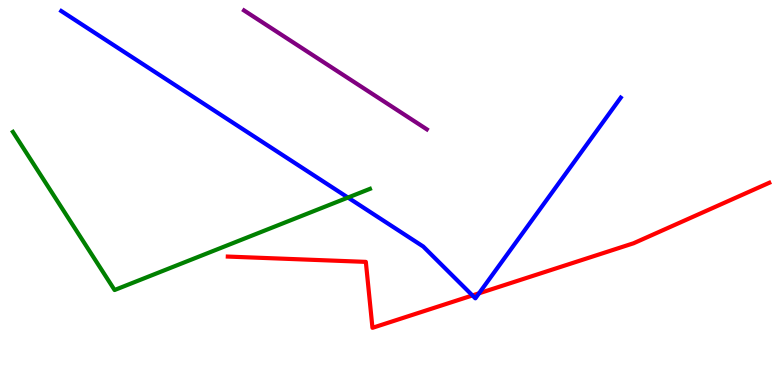[{'lines': ['blue', 'red'], 'intersections': [{'x': 6.1, 'y': 2.33}, {'x': 6.18, 'y': 2.38}]}, {'lines': ['green', 'red'], 'intersections': []}, {'lines': ['purple', 'red'], 'intersections': []}, {'lines': ['blue', 'green'], 'intersections': [{'x': 4.49, 'y': 4.87}]}, {'lines': ['blue', 'purple'], 'intersections': []}, {'lines': ['green', 'purple'], 'intersections': []}]